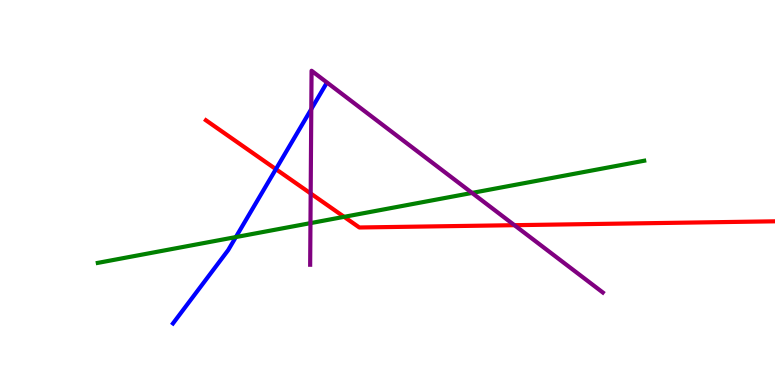[{'lines': ['blue', 'red'], 'intersections': [{'x': 3.56, 'y': 5.61}]}, {'lines': ['green', 'red'], 'intersections': [{'x': 4.44, 'y': 4.37}]}, {'lines': ['purple', 'red'], 'intersections': [{'x': 4.01, 'y': 4.97}, {'x': 6.64, 'y': 4.15}]}, {'lines': ['blue', 'green'], 'intersections': [{'x': 3.04, 'y': 3.84}]}, {'lines': ['blue', 'purple'], 'intersections': [{'x': 4.02, 'y': 7.17}]}, {'lines': ['green', 'purple'], 'intersections': [{'x': 4.01, 'y': 4.2}, {'x': 6.09, 'y': 4.99}]}]